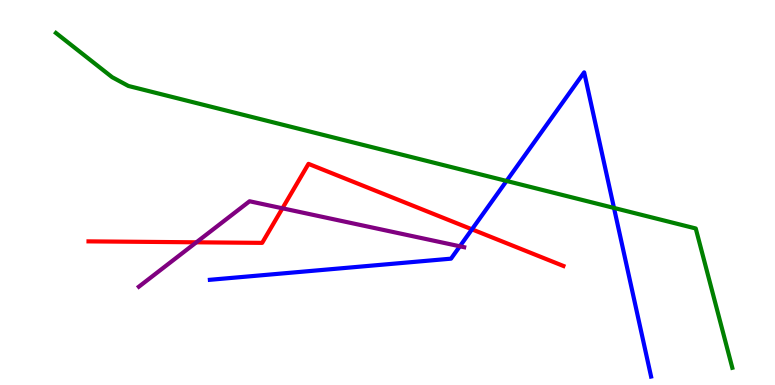[{'lines': ['blue', 'red'], 'intersections': [{'x': 6.09, 'y': 4.04}]}, {'lines': ['green', 'red'], 'intersections': []}, {'lines': ['purple', 'red'], 'intersections': [{'x': 2.53, 'y': 3.71}, {'x': 3.64, 'y': 4.59}]}, {'lines': ['blue', 'green'], 'intersections': [{'x': 6.54, 'y': 5.3}, {'x': 7.92, 'y': 4.6}]}, {'lines': ['blue', 'purple'], 'intersections': [{'x': 5.93, 'y': 3.6}]}, {'lines': ['green', 'purple'], 'intersections': []}]